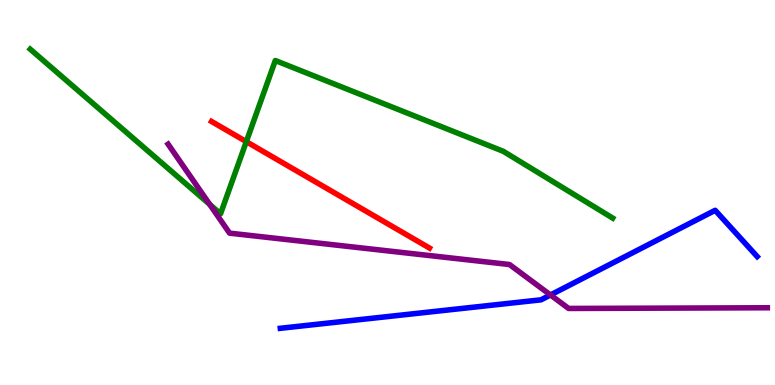[{'lines': ['blue', 'red'], 'intersections': []}, {'lines': ['green', 'red'], 'intersections': [{'x': 3.18, 'y': 6.32}]}, {'lines': ['purple', 'red'], 'intersections': []}, {'lines': ['blue', 'green'], 'intersections': []}, {'lines': ['blue', 'purple'], 'intersections': [{'x': 7.1, 'y': 2.34}]}, {'lines': ['green', 'purple'], 'intersections': [{'x': 2.71, 'y': 4.69}]}]